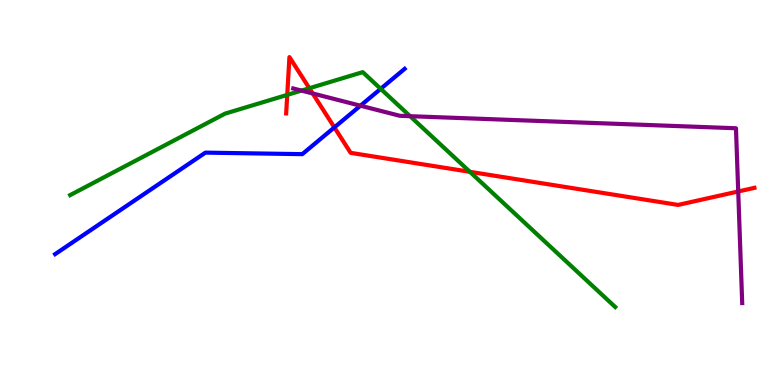[{'lines': ['blue', 'red'], 'intersections': [{'x': 4.31, 'y': 6.69}]}, {'lines': ['green', 'red'], 'intersections': [{'x': 3.71, 'y': 7.54}, {'x': 3.99, 'y': 7.71}, {'x': 6.06, 'y': 5.54}]}, {'lines': ['purple', 'red'], 'intersections': [{'x': 4.03, 'y': 7.57}, {'x': 9.53, 'y': 5.03}]}, {'lines': ['blue', 'green'], 'intersections': [{'x': 4.91, 'y': 7.69}]}, {'lines': ['blue', 'purple'], 'intersections': [{'x': 4.65, 'y': 7.25}]}, {'lines': ['green', 'purple'], 'intersections': [{'x': 3.89, 'y': 7.65}, {'x': 5.29, 'y': 6.98}]}]